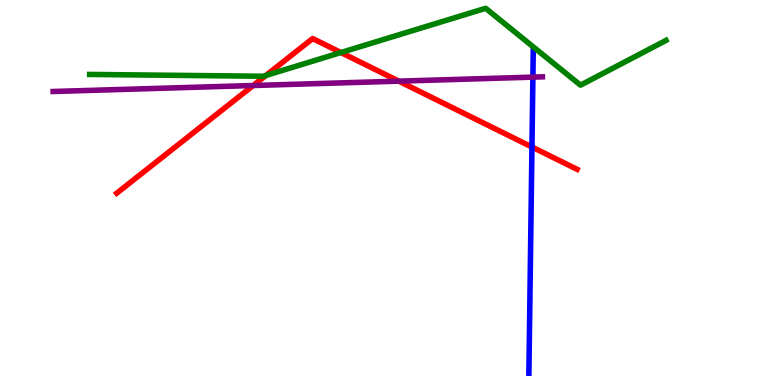[{'lines': ['blue', 'red'], 'intersections': [{'x': 6.86, 'y': 6.18}]}, {'lines': ['green', 'red'], 'intersections': [{'x': 3.43, 'y': 8.04}, {'x': 4.4, 'y': 8.64}]}, {'lines': ['purple', 'red'], 'intersections': [{'x': 3.27, 'y': 7.78}, {'x': 5.15, 'y': 7.89}]}, {'lines': ['blue', 'green'], 'intersections': []}, {'lines': ['blue', 'purple'], 'intersections': [{'x': 6.88, 'y': 8.0}]}, {'lines': ['green', 'purple'], 'intersections': []}]